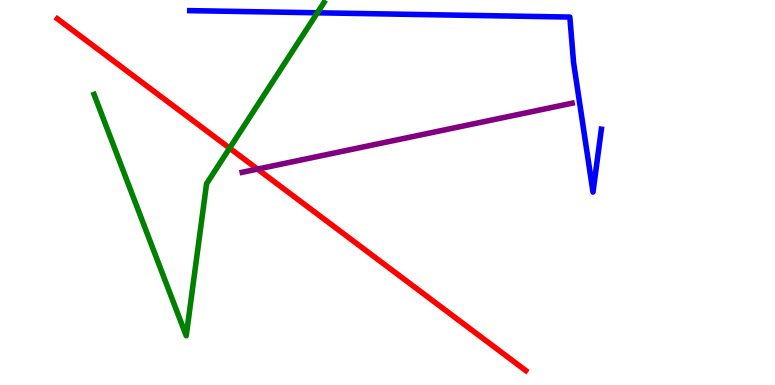[{'lines': ['blue', 'red'], 'intersections': []}, {'lines': ['green', 'red'], 'intersections': [{'x': 2.96, 'y': 6.15}]}, {'lines': ['purple', 'red'], 'intersections': [{'x': 3.32, 'y': 5.61}]}, {'lines': ['blue', 'green'], 'intersections': [{'x': 4.09, 'y': 9.67}]}, {'lines': ['blue', 'purple'], 'intersections': []}, {'lines': ['green', 'purple'], 'intersections': []}]